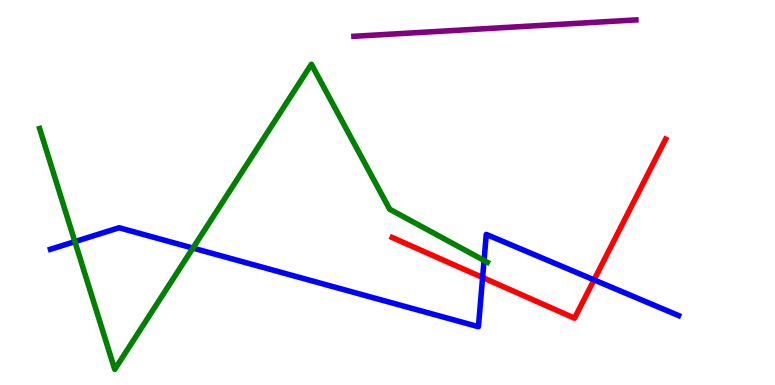[{'lines': ['blue', 'red'], 'intersections': [{'x': 6.23, 'y': 2.79}, {'x': 7.66, 'y': 2.73}]}, {'lines': ['green', 'red'], 'intersections': []}, {'lines': ['purple', 'red'], 'intersections': []}, {'lines': ['blue', 'green'], 'intersections': [{'x': 0.966, 'y': 3.72}, {'x': 2.49, 'y': 3.56}, {'x': 6.25, 'y': 3.23}]}, {'lines': ['blue', 'purple'], 'intersections': []}, {'lines': ['green', 'purple'], 'intersections': []}]